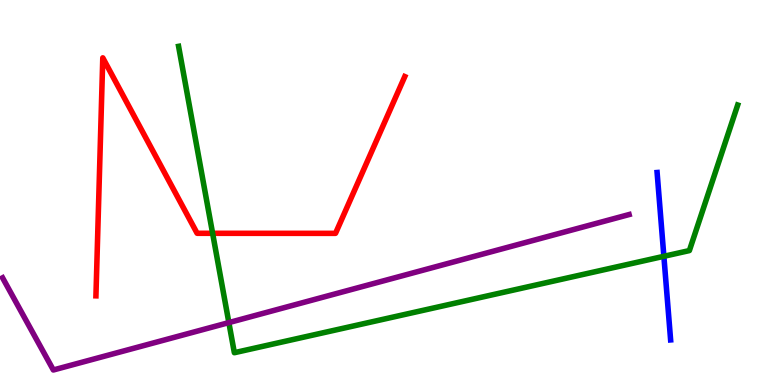[{'lines': ['blue', 'red'], 'intersections': []}, {'lines': ['green', 'red'], 'intersections': [{'x': 2.74, 'y': 3.94}]}, {'lines': ['purple', 'red'], 'intersections': []}, {'lines': ['blue', 'green'], 'intersections': [{'x': 8.57, 'y': 3.34}]}, {'lines': ['blue', 'purple'], 'intersections': []}, {'lines': ['green', 'purple'], 'intersections': [{'x': 2.95, 'y': 1.62}]}]